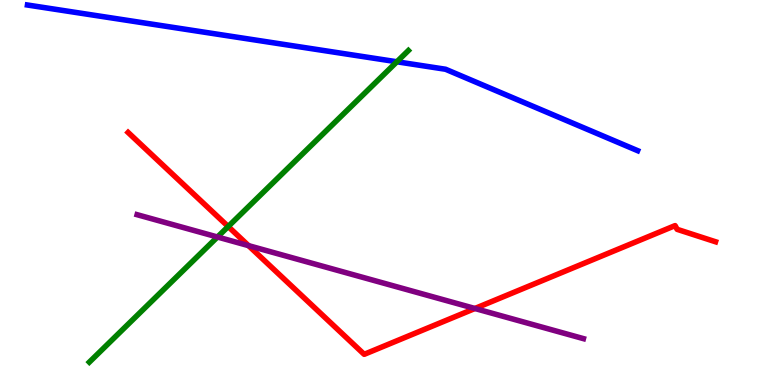[{'lines': ['blue', 'red'], 'intersections': []}, {'lines': ['green', 'red'], 'intersections': [{'x': 2.94, 'y': 4.12}]}, {'lines': ['purple', 'red'], 'intersections': [{'x': 3.21, 'y': 3.62}, {'x': 6.13, 'y': 1.99}]}, {'lines': ['blue', 'green'], 'intersections': [{'x': 5.12, 'y': 8.4}]}, {'lines': ['blue', 'purple'], 'intersections': []}, {'lines': ['green', 'purple'], 'intersections': [{'x': 2.81, 'y': 3.84}]}]